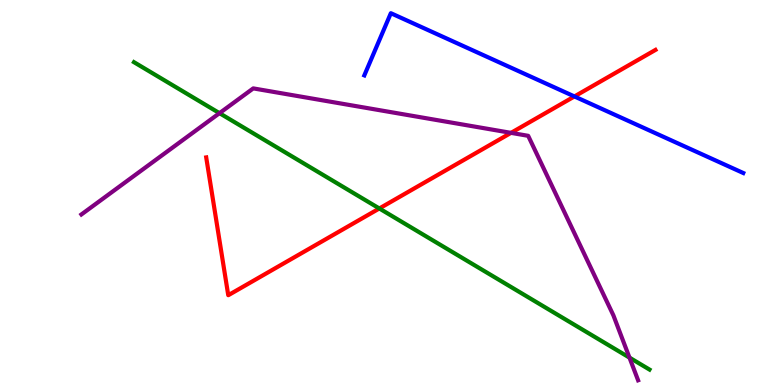[{'lines': ['blue', 'red'], 'intersections': [{'x': 7.41, 'y': 7.49}]}, {'lines': ['green', 'red'], 'intersections': [{'x': 4.89, 'y': 4.59}]}, {'lines': ['purple', 'red'], 'intersections': [{'x': 6.59, 'y': 6.55}]}, {'lines': ['blue', 'green'], 'intersections': []}, {'lines': ['blue', 'purple'], 'intersections': []}, {'lines': ['green', 'purple'], 'intersections': [{'x': 2.83, 'y': 7.06}, {'x': 8.12, 'y': 0.711}]}]